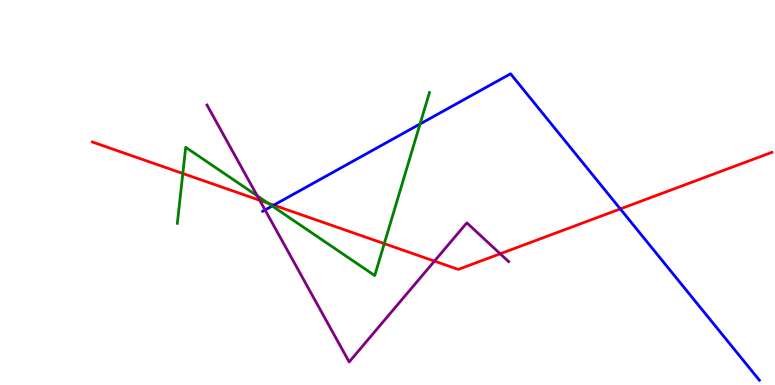[{'lines': ['blue', 'red'], 'intersections': [{'x': 3.53, 'y': 4.67}, {'x': 8.0, 'y': 4.57}]}, {'lines': ['green', 'red'], 'intersections': [{'x': 2.36, 'y': 5.49}, {'x': 3.46, 'y': 4.72}, {'x': 4.96, 'y': 3.67}]}, {'lines': ['purple', 'red'], 'intersections': [{'x': 3.35, 'y': 4.8}, {'x': 5.61, 'y': 3.22}, {'x': 6.45, 'y': 3.41}]}, {'lines': ['blue', 'green'], 'intersections': [{'x': 3.51, 'y': 4.65}, {'x': 5.42, 'y': 6.78}]}, {'lines': ['blue', 'purple'], 'intersections': [{'x': 3.42, 'y': 4.55}]}, {'lines': ['green', 'purple'], 'intersections': [{'x': 3.32, 'y': 4.91}]}]